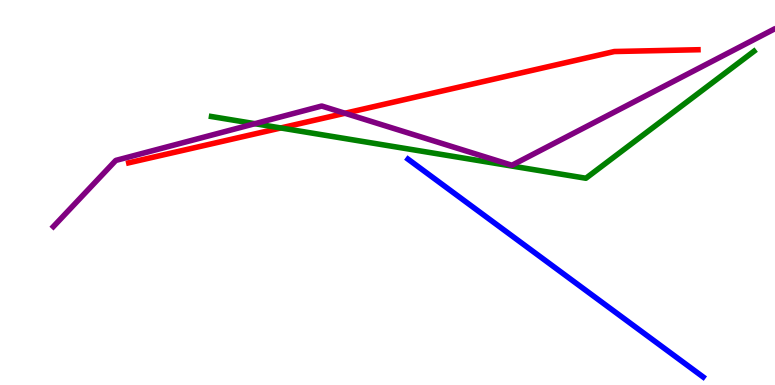[{'lines': ['blue', 'red'], 'intersections': []}, {'lines': ['green', 'red'], 'intersections': [{'x': 3.62, 'y': 6.68}]}, {'lines': ['purple', 'red'], 'intersections': [{'x': 4.45, 'y': 7.06}]}, {'lines': ['blue', 'green'], 'intersections': []}, {'lines': ['blue', 'purple'], 'intersections': []}, {'lines': ['green', 'purple'], 'intersections': [{'x': 3.29, 'y': 6.79}]}]